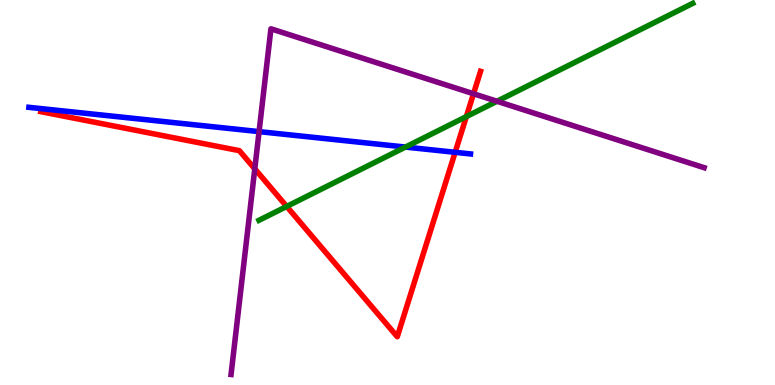[{'lines': ['blue', 'red'], 'intersections': [{'x': 5.87, 'y': 6.04}]}, {'lines': ['green', 'red'], 'intersections': [{'x': 3.7, 'y': 4.64}, {'x': 6.02, 'y': 6.97}]}, {'lines': ['purple', 'red'], 'intersections': [{'x': 3.29, 'y': 5.61}, {'x': 6.11, 'y': 7.57}]}, {'lines': ['blue', 'green'], 'intersections': [{'x': 5.23, 'y': 6.18}]}, {'lines': ['blue', 'purple'], 'intersections': [{'x': 3.34, 'y': 6.58}]}, {'lines': ['green', 'purple'], 'intersections': [{'x': 6.41, 'y': 7.37}]}]